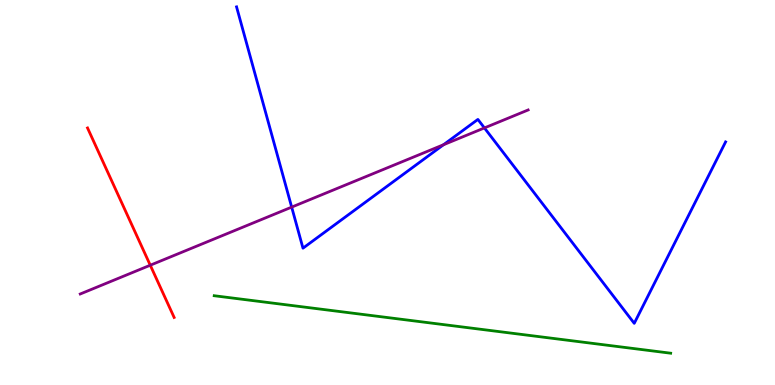[{'lines': ['blue', 'red'], 'intersections': []}, {'lines': ['green', 'red'], 'intersections': []}, {'lines': ['purple', 'red'], 'intersections': [{'x': 1.94, 'y': 3.11}]}, {'lines': ['blue', 'green'], 'intersections': []}, {'lines': ['blue', 'purple'], 'intersections': [{'x': 3.76, 'y': 4.62}, {'x': 5.72, 'y': 6.24}, {'x': 6.25, 'y': 6.68}]}, {'lines': ['green', 'purple'], 'intersections': []}]